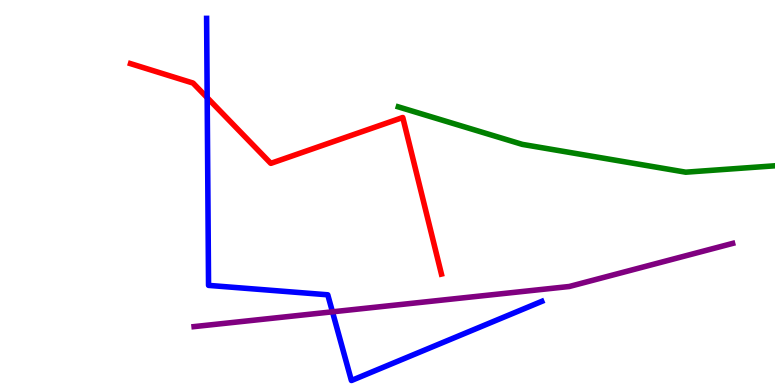[{'lines': ['blue', 'red'], 'intersections': [{'x': 2.67, 'y': 7.46}]}, {'lines': ['green', 'red'], 'intersections': []}, {'lines': ['purple', 'red'], 'intersections': []}, {'lines': ['blue', 'green'], 'intersections': []}, {'lines': ['blue', 'purple'], 'intersections': [{'x': 4.29, 'y': 1.9}]}, {'lines': ['green', 'purple'], 'intersections': []}]